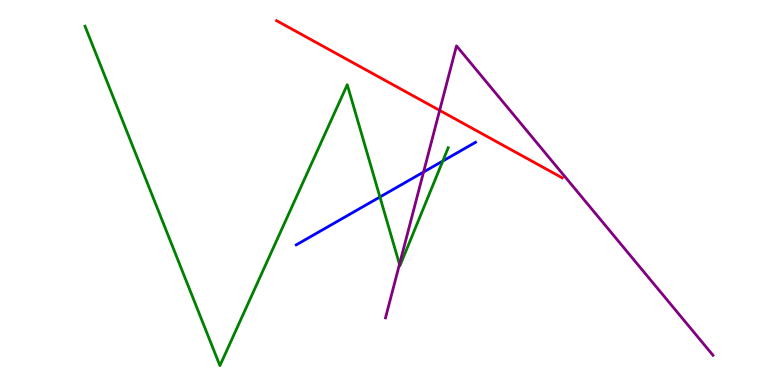[{'lines': ['blue', 'red'], 'intersections': []}, {'lines': ['green', 'red'], 'intersections': []}, {'lines': ['purple', 'red'], 'intersections': [{'x': 5.67, 'y': 7.13}]}, {'lines': ['blue', 'green'], 'intersections': [{'x': 4.9, 'y': 4.88}, {'x': 5.71, 'y': 5.82}]}, {'lines': ['blue', 'purple'], 'intersections': [{'x': 5.47, 'y': 5.53}]}, {'lines': ['green', 'purple'], 'intersections': [{'x': 5.15, 'y': 3.14}]}]